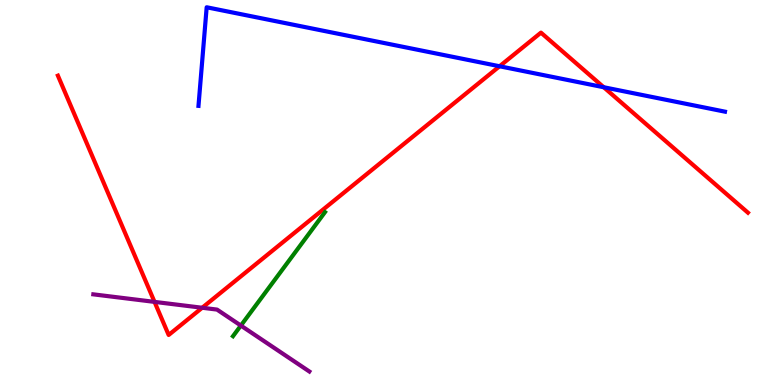[{'lines': ['blue', 'red'], 'intersections': [{'x': 6.45, 'y': 8.28}, {'x': 7.79, 'y': 7.73}]}, {'lines': ['green', 'red'], 'intersections': []}, {'lines': ['purple', 'red'], 'intersections': [{'x': 1.99, 'y': 2.16}, {'x': 2.61, 'y': 2.01}]}, {'lines': ['blue', 'green'], 'intersections': []}, {'lines': ['blue', 'purple'], 'intersections': []}, {'lines': ['green', 'purple'], 'intersections': [{'x': 3.11, 'y': 1.54}]}]